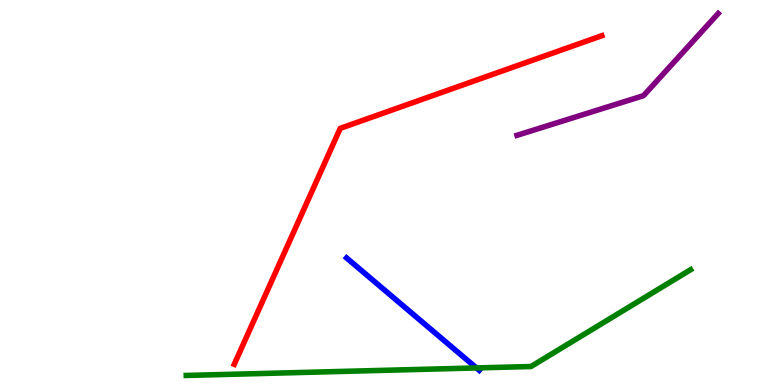[{'lines': ['blue', 'red'], 'intersections': []}, {'lines': ['green', 'red'], 'intersections': []}, {'lines': ['purple', 'red'], 'intersections': []}, {'lines': ['blue', 'green'], 'intersections': [{'x': 6.15, 'y': 0.443}]}, {'lines': ['blue', 'purple'], 'intersections': []}, {'lines': ['green', 'purple'], 'intersections': []}]